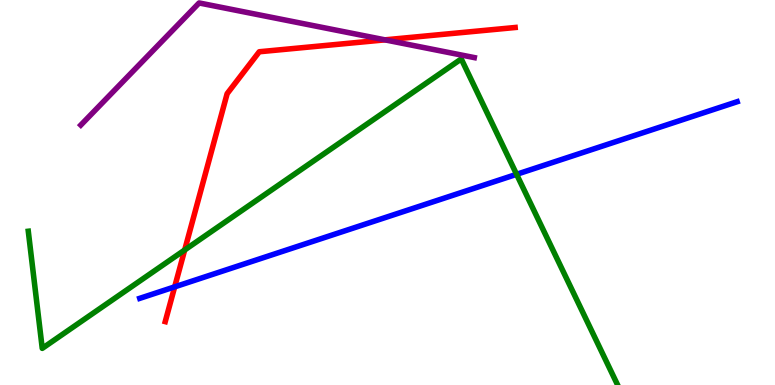[{'lines': ['blue', 'red'], 'intersections': [{'x': 2.25, 'y': 2.55}]}, {'lines': ['green', 'red'], 'intersections': [{'x': 2.38, 'y': 3.51}]}, {'lines': ['purple', 'red'], 'intersections': [{'x': 4.97, 'y': 8.96}]}, {'lines': ['blue', 'green'], 'intersections': [{'x': 6.67, 'y': 5.47}]}, {'lines': ['blue', 'purple'], 'intersections': []}, {'lines': ['green', 'purple'], 'intersections': []}]